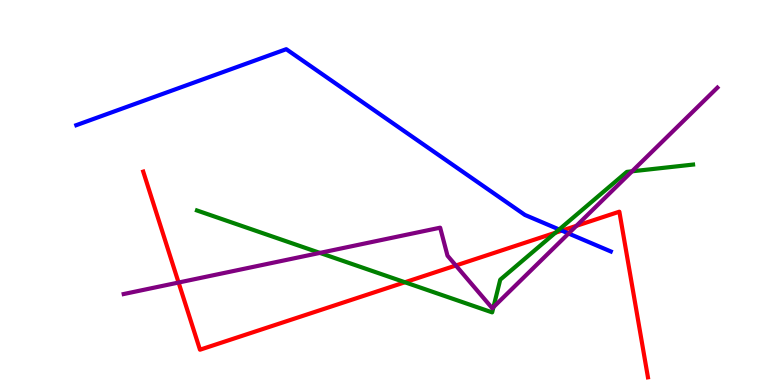[{'lines': ['blue', 'red'], 'intersections': [{'x': 7.25, 'y': 4.01}]}, {'lines': ['green', 'red'], 'intersections': [{'x': 5.22, 'y': 2.67}, {'x': 7.17, 'y': 3.95}]}, {'lines': ['purple', 'red'], 'intersections': [{'x': 2.3, 'y': 2.66}, {'x': 5.88, 'y': 3.1}, {'x': 7.44, 'y': 4.13}]}, {'lines': ['blue', 'green'], 'intersections': [{'x': 7.22, 'y': 4.04}]}, {'lines': ['blue', 'purple'], 'intersections': [{'x': 7.34, 'y': 3.94}]}, {'lines': ['green', 'purple'], 'intersections': [{'x': 4.13, 'y': 3.43}, {'x': 6.37, 'y': 2.02}, {'x': 8.16, 'y': 5.55}]}]